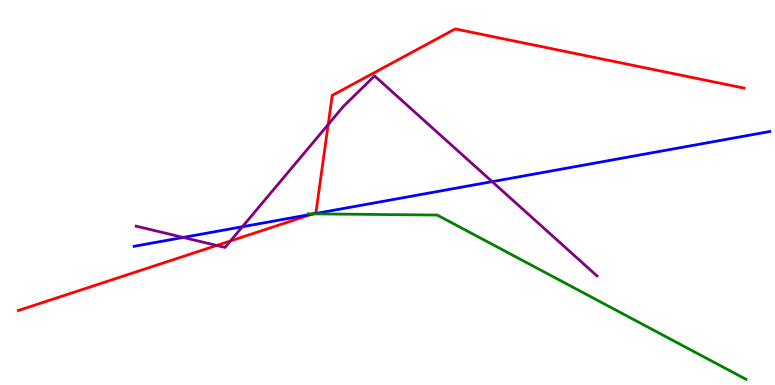[{'lines': ['blue', 'red'], 'intersections': [{'x': 4.03, 'y': 4.44}]}, {'lines': ['green', 'red'], 'intersections': [{'x': 4.04, 'y': 4.45}]}, {'lines': ['purple', 'red'], 'intersections': [{'x': 2.8, 'y': 3.62}, {'x': 2.97, 'y': 3.74}, {'x': 4.23, 'y': 6.77}]}, {'lines': ['blue', 'green'], 'intersections': [{'x': 4.05, 'y': 4.45}]}, {'lines': ['blue', 'purple'], 'intersections': [{'x': 2.36, 'y': 3.83}, {'x': 3.13, 'y': 4.11}, {'x': 6.35, 'y': 5.28}]}, {'lines': ['green', 'purple'], 'intersections': []}]